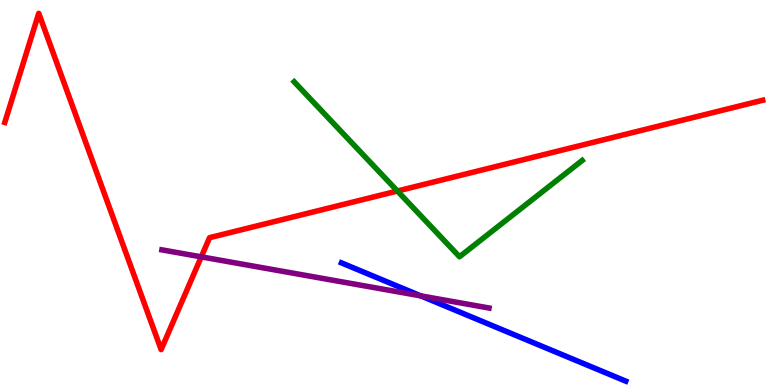[{'lines': ['blue', 'red'], 'intersections': []}, {'lines': ['green', 'red'], 'intersections': [{'x': 5.13, 'y': 5.04}]}, {'lines': ['purple', 'red'], 'intersections': [{'x': 2.6, 'y': 3.33}]}, {'lines': ['blue', 'green'], 'intersections': []}, {'lines': ['blue', 'purple'], 'intersections': [{'x': 5.43, 'y': 2.31}]}, {'lines': ['green', 'purple'], 'intersections': []}]